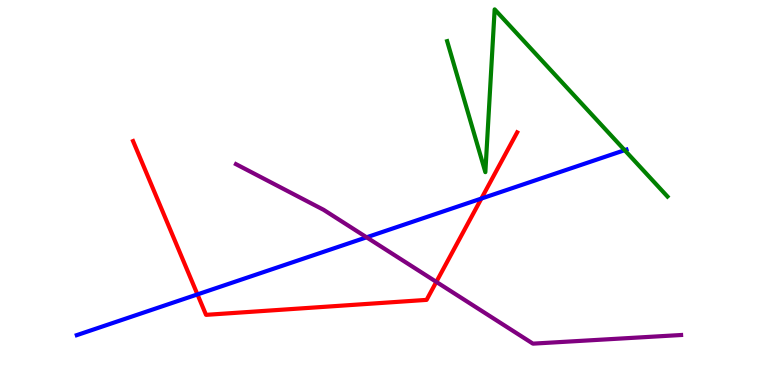[{'lines': ['blue', 'red'], 'intersections': [{'x': 2.55, 'y': 2.35}, {'x': 6.21, 'y': 4.84}]}, {'lines': ['green', 'red'], 'intersections': []}, {'lines': ['purple', 'red'], 'intersections': [{'x': 5.63, 'y': 2.68}]}, {'lines': ['blue', 'green'], 'intersections': [{'x': 8.06, 'y': 6.1}]}, {'lines': ['blue', 'purple'], 'intersections': [{'x': 4.73, 'y': 3.84}]}, {'lines': ['green', 'purple'], 'intersections': []}]